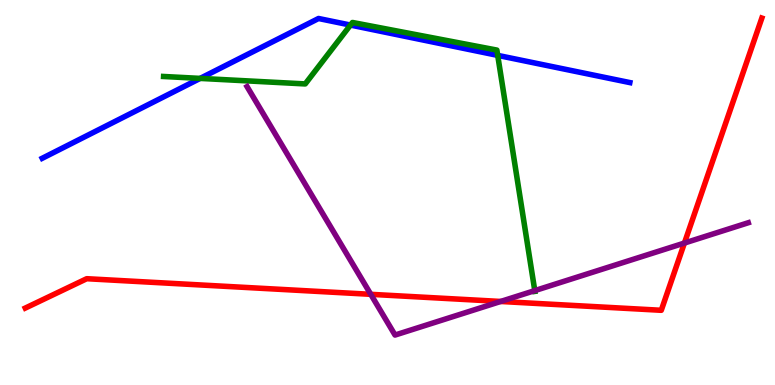[{'lines': ['blue', 'red'], 'intersections': []}, {'lines': ['green', 'red'], 'intersections': []}, {'lines': ['purple', 'red'], 'intersections': [{'x': 4.78, 'y': 2.36}, {'x': 6.46, 'y': 2.17}, {'x': 8.83, 'y': 3.69}]}, {'lines': ['blue', 'green'], 'intersections': [{'x': 2.58, 'y': 7.96}, {'x': 4.52, 'y': 9.35}, {'x': 6.42, 'y': 8.56}]}, {'lines': ['blue', 'purple'], 'intersections': []}, {'lines': ['green', 'purple'], 'intersections': [{'x': 6.9, 'y': 2.45}]}]